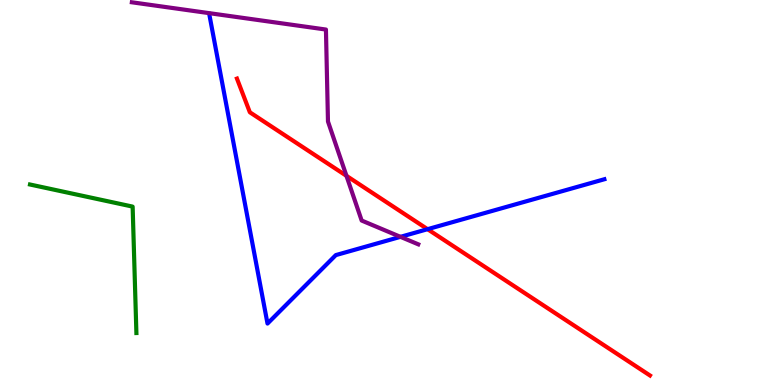[{'lines': ['blue', 'red'], 'intersections': [{'x': 5.52, 'y': 4.05}]}, {'lines': ['green', 'red'], 'intersections': []}, {'lines': ['purple', 'red'], 'intersections': [{'x': 4.47, 'y': 5.43}]}, {'lines': ['blue', 'green'], 'intersections': []}, {'lines': ['blue', 'purple'], 'intersections': [{'x': 5.17, 'y': 3.85}]}, {'lines': ['green', 'purple'], 'intersections': []}]